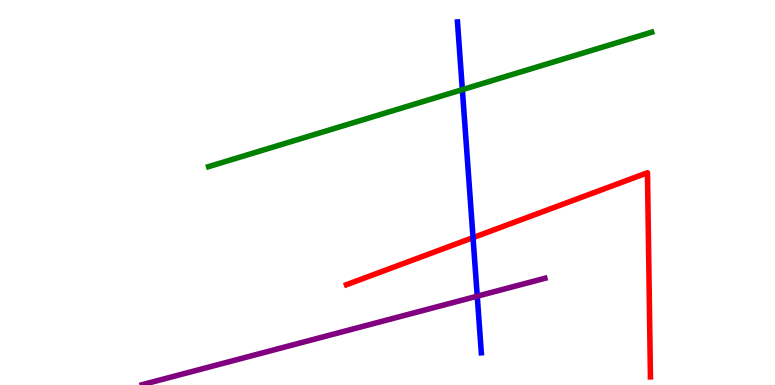[{'lines': ['blue', 'red'], 'intersections': [{'x': 6.1, 'y': 3.83}]}, {'lines': ['green', 'red'], 'intersections': []}, {'lines': ['purple', 'red'], 'intersections': []}, {'lines': ['blue', 'green'], 'intersections': [{'x': 5.97, 'y': 7.67}]}, {'lines': ['blue', 'purple'], 'intersections': [{'x': 6.16, 'y': 2.31}]}, {'lines': ['green', 'purple'], 'intersections': []}]